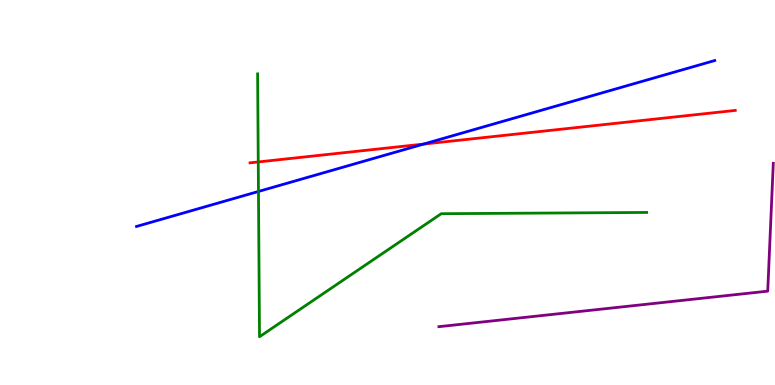[{'lines': ['blue', 'red'], 'intersections': [{'x': 5.47, 'y': 6.26}]}, {'lines': ['green', 'red'], 'intersections': [{'x': 3.33, 'y': 5.79}]}, {'lines': ['purple', 'red'], 'intersections': []}, {'lines': ['blue', 'green'], 'intersections': [{'x': 3.34, 'y': 5.03}]}, {'lines': ['blue', 'purple'], 'intersections': []}, {'lines': ['green', 'purple'], 'intersections': []}]